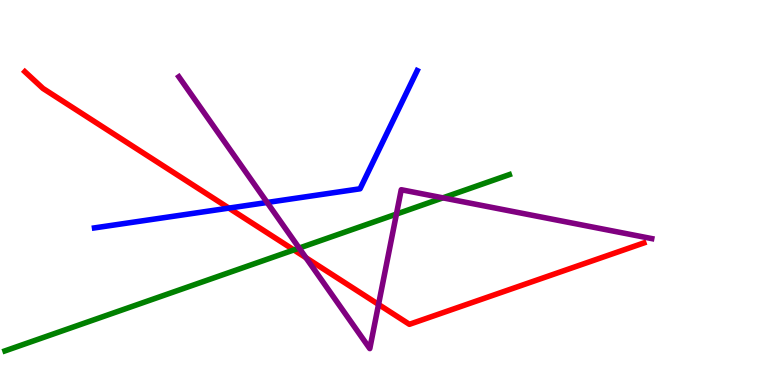[{'lines': ['blue', 'red'], 'intersections': [{'x': 2.95, 'y': 4.59}]}, {'lines': ['green', 'red'], 'intersections': [{'x': 3.79, 'y': 3.51}]}, {'lines': ['purple', 'red'], 'intersections': [{'x': 3.95, 'y': 3.31}, {'x': 4.88, 'y': 2.09}]}, {'lines': ['blue', 'green'], 'intersections': []}, {'lines': ['blue', 'purple'], 'intersections': [{'x': 3.45, 'y': 4.74}]}, {'lines': ['green', 'purple'], 'intersections': [{'x': 3.86, 'y': 3.56}, {'x': 5.12, 'y': 4.44}, {'x': 5.71, 'y': 4.86}]}]